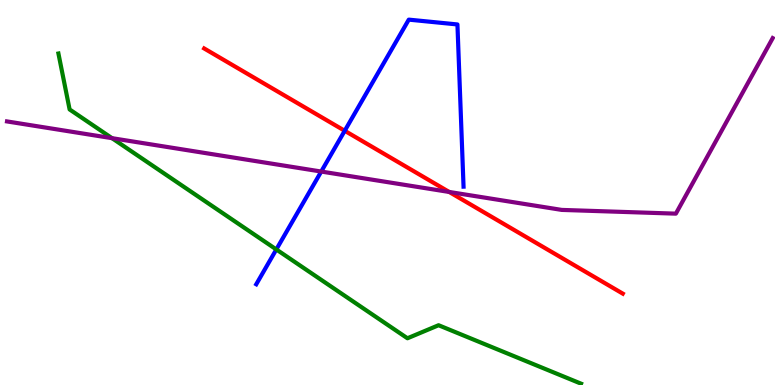[{'lines': ['blue', 'red'], 'intersections': [{'x': 4.45, 'y': 6.6}]}, {'lines': ['green', 'red'], 'intersections': []}, {'lines': ['purple', 'red'], 'intersections': [{'x': 5.8, 'y': 5.01}]}, {'lines': ['blue', 'green'], 'intersections': [{'x': 3.57, 'y': 3.52}]}, {'lines': ['blue', 'purple'], 'intersections': [{'x': 4.14, 'y': 5.54}]}, {'lines': ['green', 'purple'], 'intersections': [{'x': 1.45, 'y': 6.41}]}]